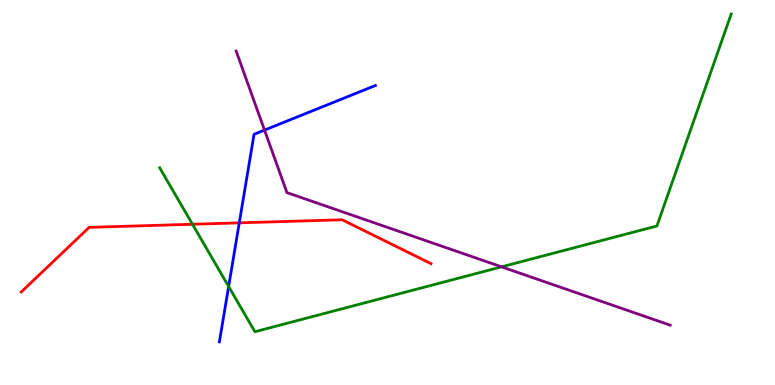[{'lines': ['blue', 'red'], 'intersections': [{'x': 3.09, 'y': 4.21}]}, {'lines': ['green', 'red'], 'intersections': [{'x': 2.48, 'y': 4.18}]}, {'lines': ['purple', 'red'], 'intersections': []}, {'lines': ['blue', 'green'], 'intersections': [{'x': 2.95, 'y': 2.56}]}, {'lines': ['blue', 'purple'], 'intersections': [{'x': 3.41, 'y': 6.62}]}, {'lines': ['green', 'purple'], 'intersections': [{'x': 6.47, 'y': 3.07}]}]